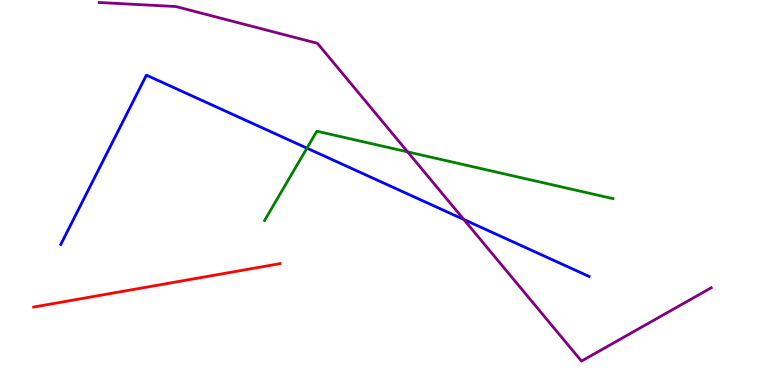[{'lines': ['blue', 'red'], 'intersections': []}, {'lines': ['green', 'red'], 'intersections': []}, {'lines': ['purple', 'red'], 'intersections': []}, {'lines': ['blue', 'green'], 'intersections': [{'x': 3.96, 'y': 6.15}]}, {'lines': ['blue', 'purple'], 'intersections': [{'x': 5.98, 'y': 4.3}]}, {'lines': ['green', 'purple'], 'intersections': [{'x': 5.26, 'y': 6.06}]}]